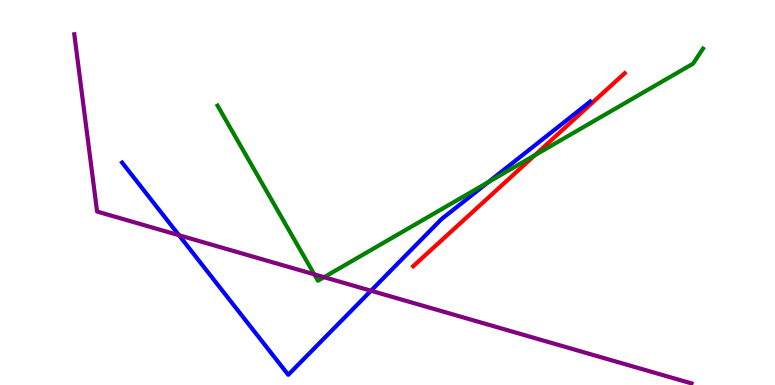[{'lines': ['blue', 'red'], 'intersections': []}, {'lines': ['green', 'red'], 'intersections': [{'x': 6.9, 'y': 5.97}]}, {'lines': ['purple', 'red'], 'intersections': []}, {'lines': ['blue', 'green'], 'intersections': [{'x': 6.3, 'y': 5.27}]}, {'lines': ['blue', 'purple'], 'intersections': [{'x': 2.31, 'y': 3.89}, {'x': 4.79, 'y': 2.45}]}, {'lines': ['green', 'purple'], 'intersections': [{'x': 4.05, 'y': 2.87}, {'x': 4.18, 'y': 2.8}]}]